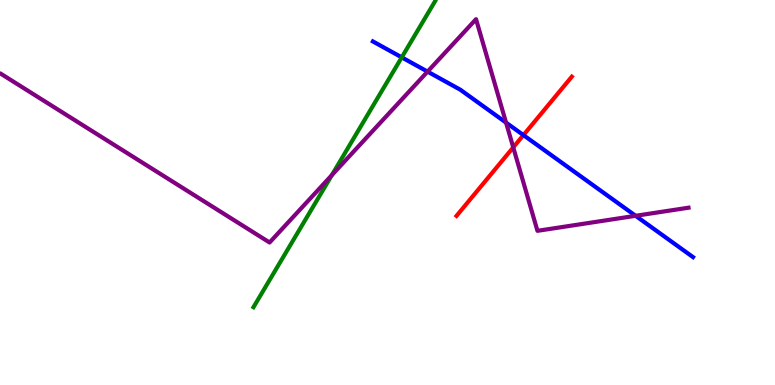[{'lines': ['blue', 'red'], 'intersections': [{'x': 6.75, 'y': 6.49}]}, {'lines': ['green', 'red'], 'intersections': []}, {'lines': ['purple', 'red'], 'intersections': [{'x': 6.62, 'y': 6.17}]}, {'lines': ['blue', 'green'], 'intersections': [{'x': 5.18, 'y': 8.51}]}, {'lines': ['blue', 'purple'], 'intersections': [{'x': 5.52, 'y': 8.14}, {'x': 6.53, 'y': 6.82}, {'x': 8.2, 'y': 4.39}]}, {'lines': ['green', 'purple'], 'intersections': [{'x': 4.28, 'y': 5.45}]}]